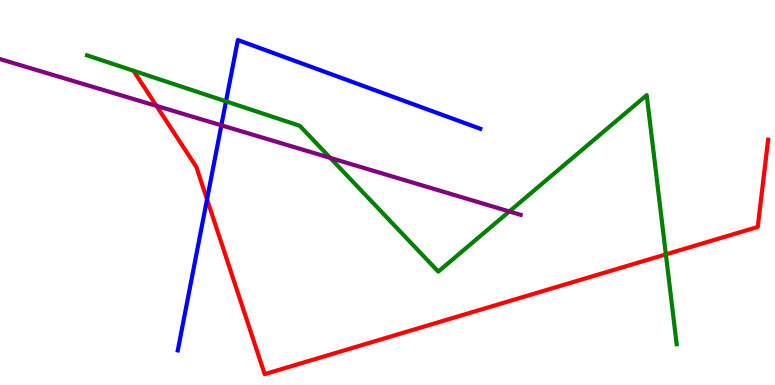[{'lines': ['blue', 'red'], 'intersections': [{'x': 2.67, 'y': 4.82}]}, {'lines': ['green', 'red'], 'intersections': [{'x': 8.59, 'y': 3.39}]}, {'lines': ['purple', 'red'], 'intersections': [{'x': 2.02, 'y': 7.25}]}, {'lines': ['blue', 'green'], 'intersections': [{'x': 2.92, 'y': 7.37}]}, {'lines': ['blue', 'purple'], 'intersections': [{'x': 2.86, 'y': 6.75}]}, {'lines': ['green', 'purple'], 'intersections': [{'x': 4.26, 'y': 5.9}, {'x': 6.57, 'y': 4.51}]}]